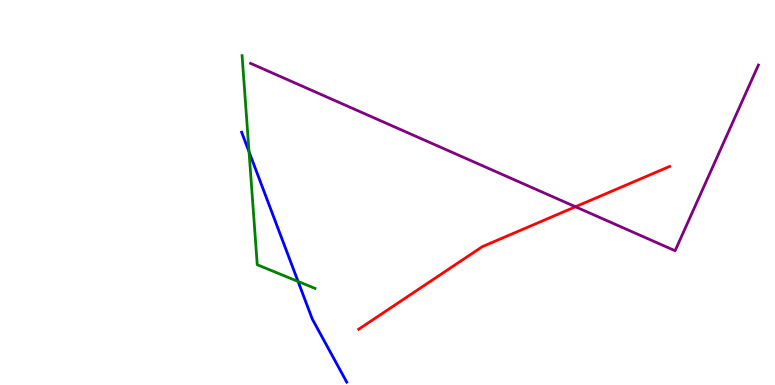[{'lines': ['blue', 'red'], 'intersections': []}, {'lines': ['green', 'red'], 'intersections': []}, {'lines': ['purple', 'red'], 'intersections': [{'x': 7.43, 'y': 4.63}]}, {'lines': ['blue', 'green'], 'intersections': [{'x': 3.21, 'y': 6.06}, {'x': 3.85, 'y': 2.69}]}, {'lines': ['blue', 'purple'], 'intersections': []}, {'lines': ['green', 'purple'], 'intersections': []}]